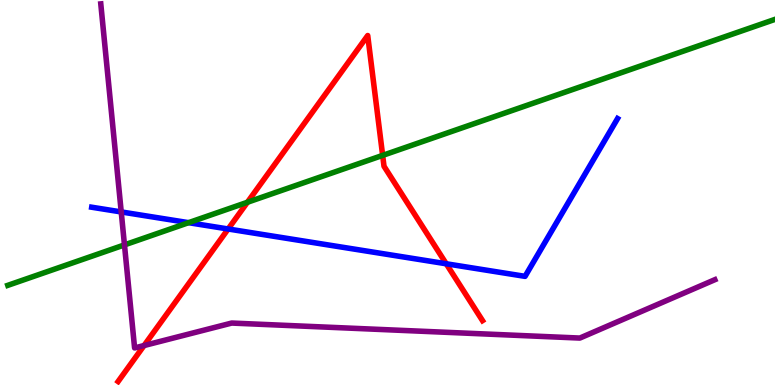[{'lines': ['blue', 'red'], 'intersections': [{'x': 2.94, 'y': 4.05}, {'x': 5.76, 'y': 3.15}]}, {'lines': ['green', 'red'], 'intersections': [{'x': 3.19, 'y': 4.75}, {'x': 4.94, 'y': 5.96}]}, {'lines': ['purple', 'red'], 'intersections': [{'x': 1.86, 'y': 1.03}]}, {'lines': ['blue', 'green'], 'intersections': [{'x': 2.43, 'y': 4.22}]}, {'lines': ['blue', 'purple'], 'intersections': [{'x': 1.56, 'y': 4.5}]}, {'lines': ['green', 'purple'], 'intersections': [{'x': 1.61, 'y': 3.64}]}]